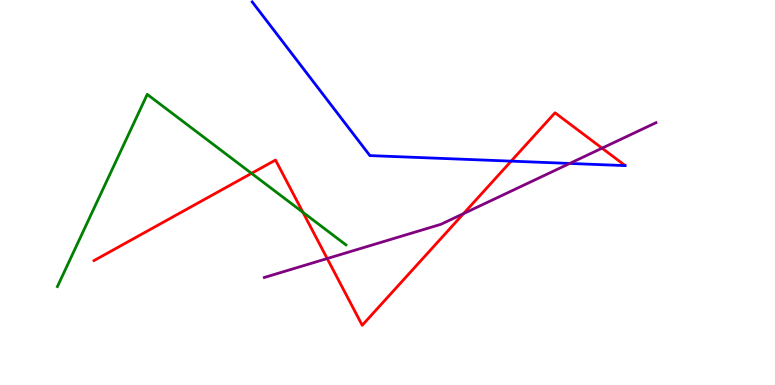[{'lines': ['blue', 'red'], 'intersections': [{'x': 6.6, 'y': 5.81}]}, {'lines': ['green', 'red'], 'intersections': [{'x': 3.25, 'y': 5.5}, {'x': 3.91, 'y': 4.49}]}, {'lines': ['purple', 'red'], 'intersections': [{'x': 4.22, 'y': 3.28}, {'x': 5.98, 'y': 4.45}, {'x': 7.77, 'y': 6.15}]}, {'lines': ['blue', 'green'], 'intersections': []}, {'lines': ['blue', 'purple'], 'intersections': [{'x': 7.35, 'y': 5.75}]}, {'lines': ['green', 'purple'], 'intersections': []}]